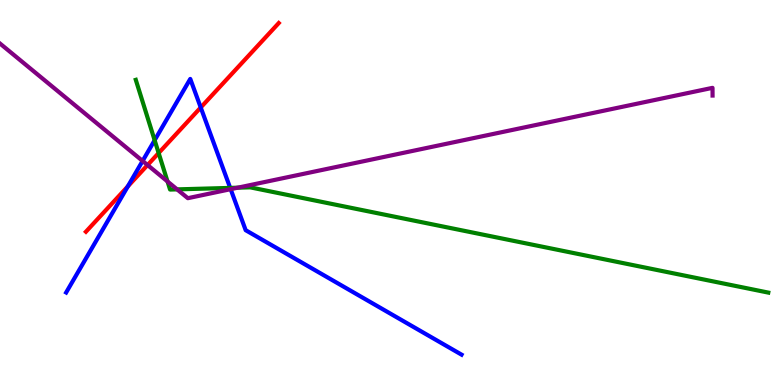[{'lines': ['blue', 'red'], 'intersections': [{'x': 1.65, 'y': 5.16}, {'x': 2.59, 'y': 7.21}]}, {'lines': ['green', 'red'], 'intersections': [{'x': 2.05, 'y': 6.02}]}, {'lines': ['purple', 'red'], 'intersections': [{'x': 1.9, 'y': 5.71}]}, {'lines': ['blue', 'green'], 'intersections': [{'x': 2.0, 'y': 6.36}, {'x': 2.97, 'y': 5.12}]}, {'lines': ['blue', 'purple'], 'intersections': [{'x': 1.84, 'y': 5.82}, {'x': 2.98, 'y': 5.09}]}, {'lines': ['green', 'purple'], 'intersections': [{'x': 2.16, 'y': 5.29}, {'x': 2.29, 'y': 5.08}, {'x': 3.07, 'y': 5.12}]}]